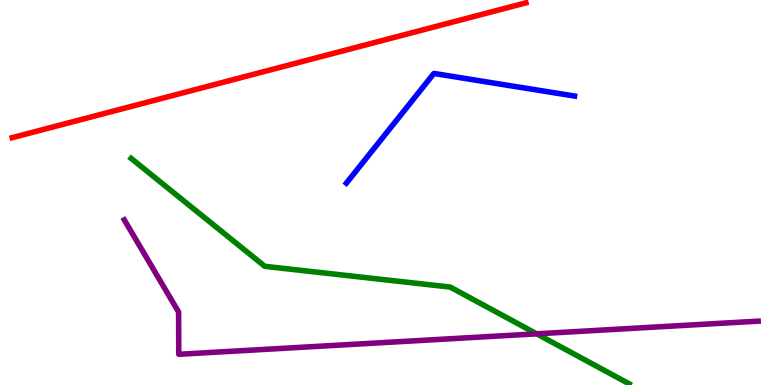[{'lines': ['blue', 'red'], 'intersections': []}, {'lines': ['green', 'red'], 'intersections': []}, {'lines': ['purple', 'red'], 'intersections': []}, {'lines': ['blue', 'green'], 'intersections': []}, {'lines': ['blue', 'purple'], 'intersections': []}, {'lines': ['green', 'purple'], 'intersections': [{'x': 6.92, 'y': 1.33}]}]